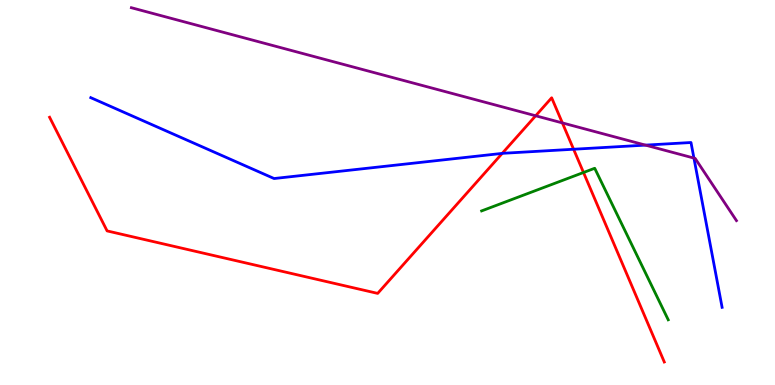[{'lines': ['blue', 'red'], 'intersections': [{'x': 6.48, 'y': 6.02}, {'x': 7.4, 'y': 6.12}]}, {'lines': ['green', 'red'], 'intersections': [{'x': 7.53, 'y': 5.52}]}, {'lines': ['purple', 'red'], 'intersections': [{'x': 6.91, 'y': 6.99}, {'x': 7.26, 'y': 6.81}]}, {'lines': ['blue', 'green'], 'intersections': []}, {'lines': ['blue', 'purple'], 'intersections': [{'x': 8.33, 'y': 6.23}, {'x': 8.95, 'y': 5.89}]}, {'lines': ['green', 'purple'], 'intersections': []}]